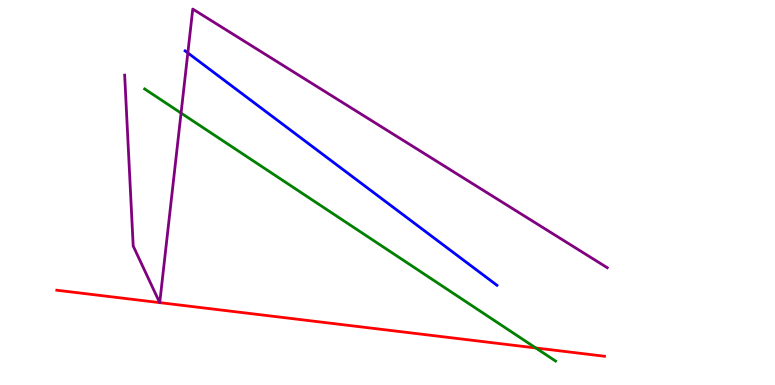[{'lines': ['blue', 'red'], 'intersections': []}, {'lines': ['green', 'red'], 'intersections': [{'x': 6.91, 'y': 0.962}]}, {'lines': ['purple', 'red'], 'intersections': [{'x': 2.06, 'y': 2.14}, {'x': 2.06, 'y': 2.14}]}, {'lines': ['blue', 'green'], 'intersections': []}, {'lines': ['blue', 'purple'], 'intersections': [{'x': 2.42, 'y': 8.63}]}, {'lines': ['green', 'purple'], 'intersections': [{'x': 2.34, 'y': 7.06}]}]